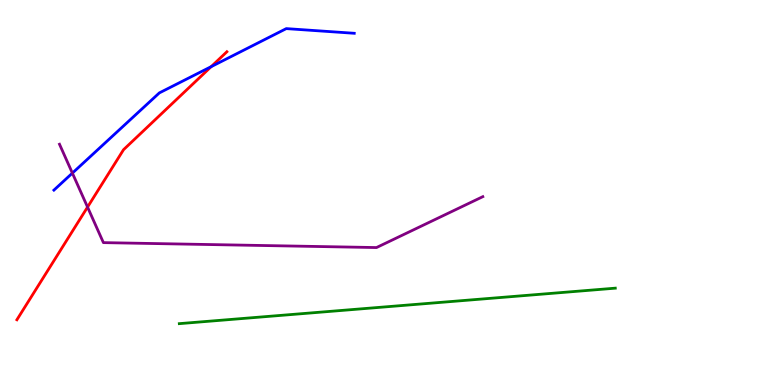[{'lines': ['blue', 'red'], 'intersections': [{'x': 2.72, 'y': 8.27}]}, {'lines': ['green', 'red'], 'intersections': []}, {'lines': ['purple', 'red'], 'intersections': [{'x': 1.13, 'y': 4.62}]}, {'lines': ['blue', 'green'], 'intersections': []}, {'lines': ['blue', 'purple'], 'intersections': [{'x': 0.934, 'y': 5.5}]}, {'lines': ['green', 'purple'], 'intersections': []}]